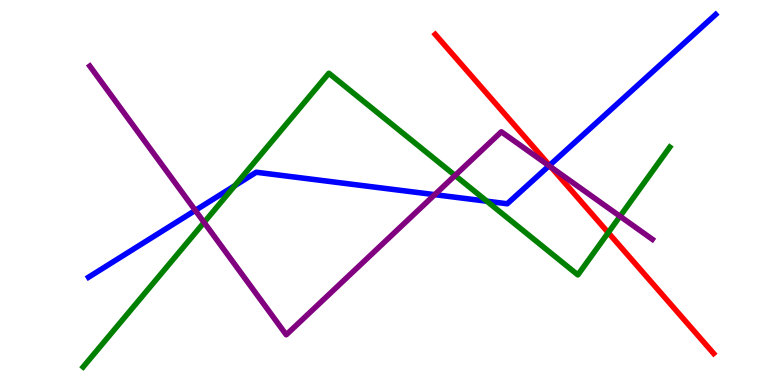[{'lines': ['blue', 'red'], 'intersections': [{'x': 7.09, 'y': 5.7}]}, {'lines': ['green', 'red'], 'intersections': [{'x': 7.85, 'y': 3.96}]}, {'lines': ['purple', 'red'], 'intersections': [{'x': 7.11, 'y': 5.65}]}, {'lines': ['blue', 'green'], 'intersections': [{'x': 3.03, 'y': 5.18}, {'x': 6.28, 'y': 4.77}]}, {'lines': ['blue', 'purple'], 'intersections': [{'x': 2.52, 'y': 4.54}, {'x': 5.61, 'y': 4.94}, {'x': 7.08, 'y': 5.69}]}, {'lines': ['green', 'purple'], 'intersections': [{'x': 2.63, 'y': 4.22}, {'x': 5.87, 'y': 5.44}, {'x': 8.0, 'y': 4.38}]}]